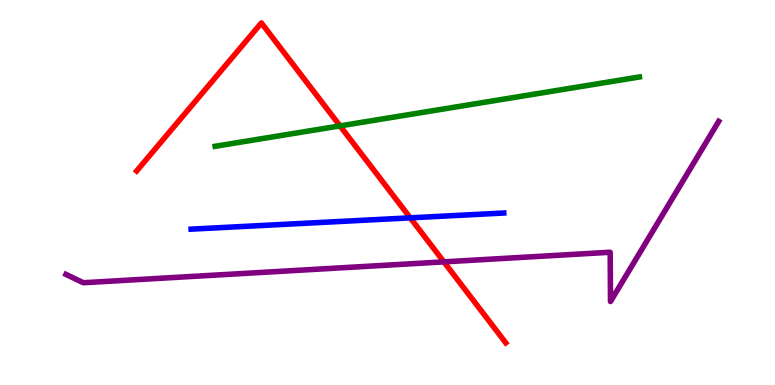[{'lines': ['blue', 'red'], 'intersections': [{'x': 5.29, 'y': 4.34}]}, {'lines': ['green', 'red'], 'intersections': [{'x': 4.39, 'y': 6.73}]}, {'lines': ['purple', 'red'], 'intersections': [{'x': 5.73, 'y': 3.2}]}, {'lines': ['blue', 'green'], 'intersections': []}, {'lines': ['blue', 'purple'], 'intersections': []}, {'lines': ['green', 'purple'], 'intersections': []}]